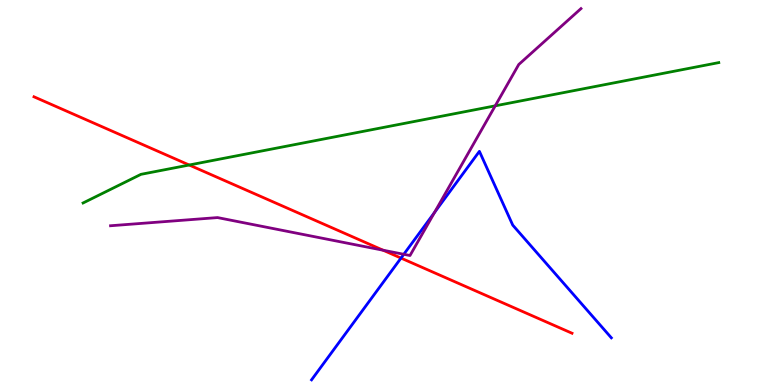[{'lines': ['blue', 'red'], 'intersections': [{'x': 5.17, 'y': 3.3}]}, {'lines': ['green', 'red'], 'intersections': [{'x': 2.44, 'y': 5.71}]}, {'lines': ['purple', 'red'], 'intersections': [{'x': 4.94, 'y': 3.5}]}, {'lines': ['blue', 'green'], 'intersections': []}, {'lines': ['blue', 'purple'], 'intersections': [{'x': 5.21, 'y': 3.39}, {'x': 5.61, 'y': 4.48}]}, {'lines': ['green', 'purple'], 'intersections': [{'x': 6.39, 'y': 7.25}]}]